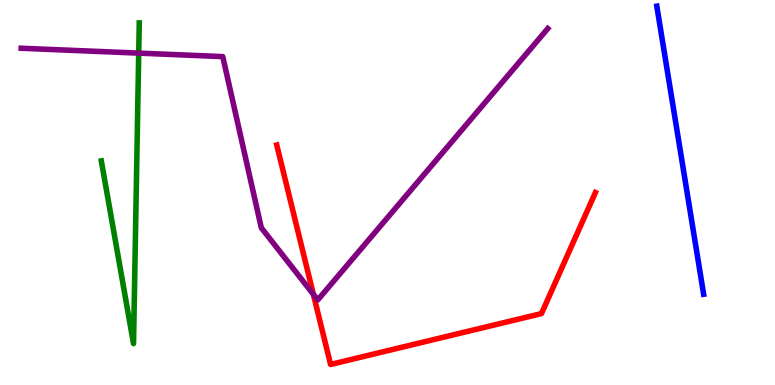[{'lines': ['blue', 'red'], 'intersections': []}, {'lines': ['green', 'red'], 'intersections': []}, {'lines': ['purple', 'red'], 'intersections': [{'x': 4.04, 'y': 2.35}]}, {'lines': ['blue', 'green'], 'intersections': []}, {'lines': ['blue', 'purple'], 'intersections': []}, {'lines': ['green', 'purple'], 'intersections': [{'x': 1.79, 'y': 8.62}]}]